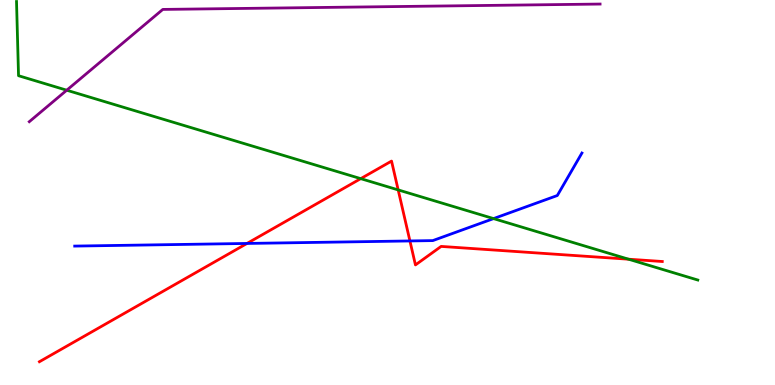[{'lines': ['blue', 'red'], 'intersections': [{'x': 3.19, 'y': 3.68}, {'x': 5.29, 'y': 3.74}]}, {'lines': ['green', 'red'], 'intersections': [{'x': 4.65, 'y': 5.36}, {'x': 5.14, 'y': 5.07}, {'x': 8.11, 'y': 3.27}]}, {'lines': ['purple', 'red'], 'intersections': []}, {'lines': ['blue', 'green'], 'intersections': [{'x': 6.37, 'y': 4.32}]}, {'lines': ['blue', 'purple'], 'intersections': []}, {'lines': ['green', 'purple'], 'intersections': [{'x': 0.861, 'y': 7.66}]}]